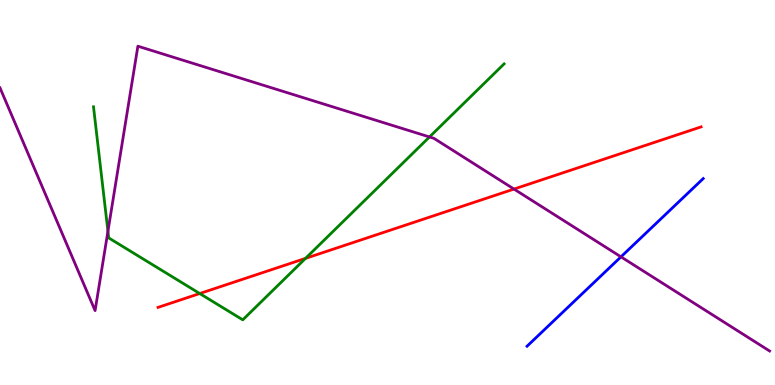[{'lines': ['blue', 'red'], 'intersections': []}, {'lines': ['green', 'red'], 'intersections': [{'x': 2.58, 'y': 2.38}, {'x': 3.94, 'y': 3.29}]}, {'lines': ['purple', 'red'], 'intersections': [{'x': 6.63, 'y': 5.09}]}, {'lines': ['blue', 'green'], 'intersections': []}, {'lines': ['blue', 'purple'], 'intersections': [{'x': 8.01, 'y': 3.33}]}, {'lines': ['green', 'purple'], 'intersections': [{'x': 1.39, 'y': 3.99}, {'x': 5.54, 'y': 6.44}]}]